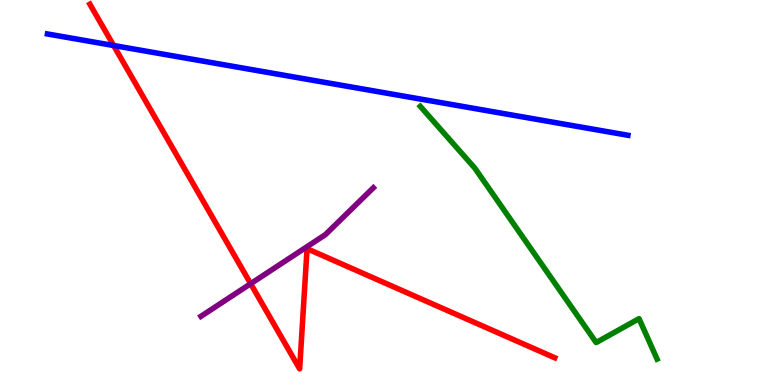[{'lines': ['blue', 'red'], 'intersections': [{'x': 1.47, 'y': 8.82}]}, {'lines': ['green', 'red'], 'intersections': []}, {'lines': ['purple', 'red'], 'intersections': [{'x': 3.23, 'y': 2.63}]}, {'lines': ['blue', 'green'], 'intersections': []}, {'lines': ['blue', 'purple'], 'intersections': []}, {'lines': ['green', 'purple'], 'intersections': []}]